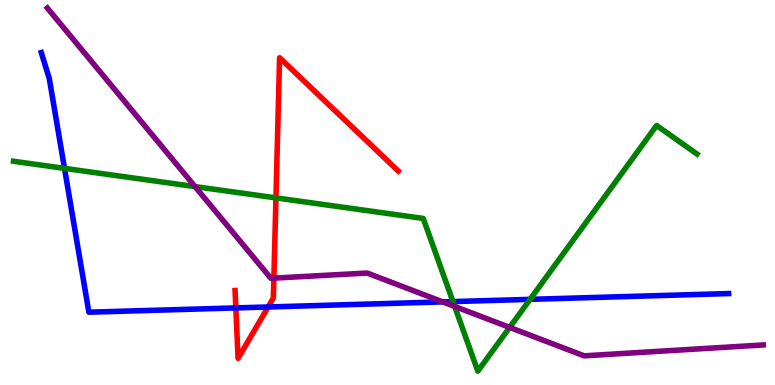[{'lines': ['blue', 'red'], 'intersections': [{'x': 3.04, 'y': 2.0}, {'x': 3.46, 'y': 2.03}]}, {'lines': ['green', 'red'], 'intersections': [{'x': 3.56, 'y': 4.86}]}, {'lines': ['purple', 'red'], 'intersections': [{'x': 3.53, 'y': 2.78}]}, {'lines': ['blue', 'green'], 'intersections': [{'x': 0.832, 'y': 5.63}, {'x': 5.84, 'y': 2.17}, {'x': 6.84, 'y': 2.22}]}, {'lines': ['blue', 'purple'], 'intersections': [{'x': 5.71, 'y': 2.16}]}, {'lines': ['green', 'purple'], 'intersections': [{'x': 2.52, 'y': 5.15}, {'x': 5.87, 'y': 2.04}, {'x': 6.58, 'y': 1.5}]}]